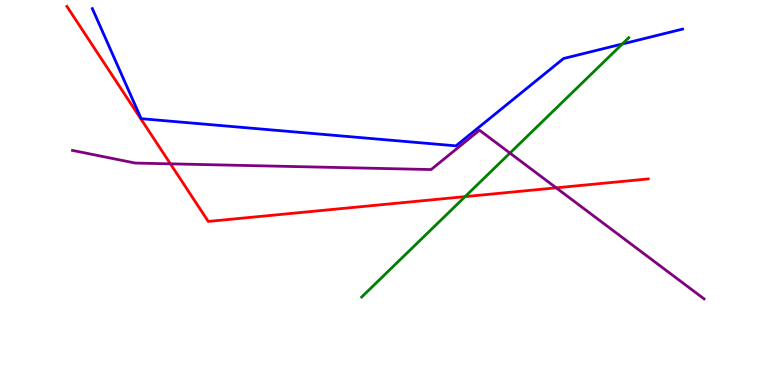[{'lines': ['blue', 'red'], 'intersections': []}, {'lines': ['green', 'red'], 'intersections': [{'x': 6.0, 'y': 4.89}]}, {'lines': ['purple', 'red'], 'intersections': [{'x': 2.2, 'y': 5.74}, {'x': 7.18, 'y': 5.12}]}, {'lines': ['blue', 'green'], 'intersections': [{'x': 8.03, 'y': 8.86}]}, {'lines': ['blue', 'purple'], 'intersections': []}, {'lines': ['green', 'purple'], 'intersections': [{'x': 6.58, 'y': 6.02}]}]